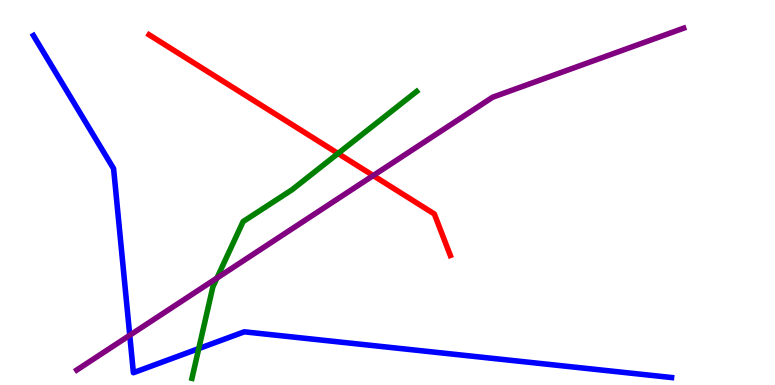[{'lines': ['blue', 'red'], 'intersections': []}, {'lines': ['green', 'red'], 'intersections': [{'x': 4.36, 'y': 6.01}]}, {'lines': ['purple', 'red'], 'intersections': [{'x': 4.82, 'y': 5.44}]}, {'lines': ['blue', 'green'], 'intersections': [{'x': 2.56, 'y': 0.945}]}, {'lines': ['blue', 'purple'], 'intersections': [{'x': 1.67, 'y': 1.29}]}, {'lines': ['green', 'purple'], 'intersections': [{'x': 2.8, 'y': 2.78}]}]